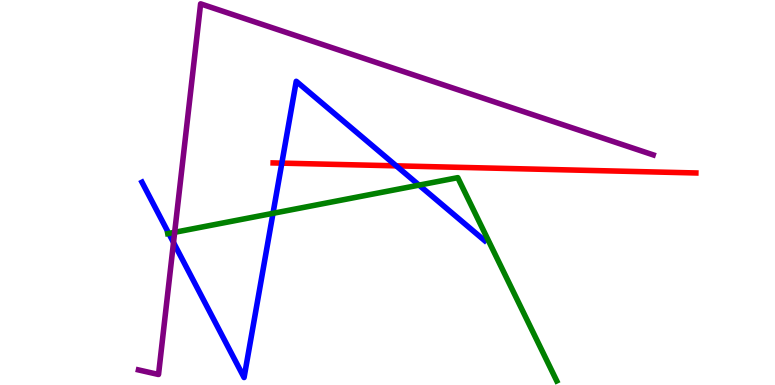[{'lines': ['blue', 'red'], 'intersections': [{'x': 3.64, 'y': 5.76}, {'x': 5.11, 'y': 5.69}]}, {'lines': ['green', 'red'], 'intersections': []}, {'lines': ['purple', 'red'], 'intersections': []}, {'lines': ['blue', 'green'], 'intersections': [{'x': 2.18, 'y': 3.94}, {'x': 3.52, 'y': 4.46}, {'x': 5.41, 'y': 5.19}]}, {'lines': ['blue', 'purple'], 'intersections': [{'x': 2.24, 'y': 3.7}]}, {'lines': ['green', 'purple'], 'intersections': [{'x': 2.25, 'y': 3.97}]}]